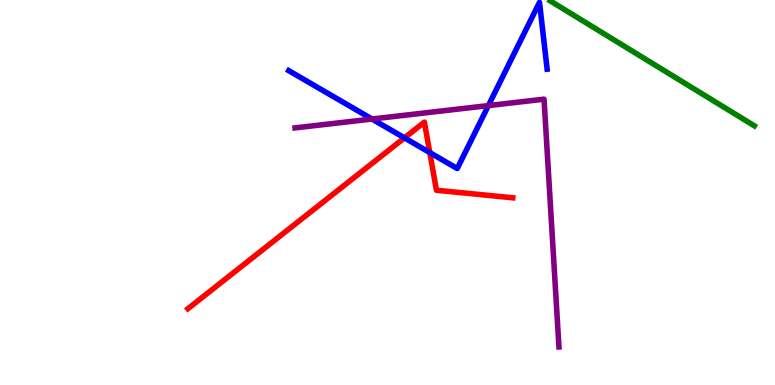[{'lines': ['blue', 'red'], 'intersections': [{'x': 5.22, 'y': 6.42}, {'x': 5.55, 'y': 6.04}]}, {'lines': ['green', 'red'], 'intersections': []}, {'lines': ['purple', 'red'], 'intersections': []}, {'lines': ['blue', 'green'], 'intersections': []}, {'lines': ['blue', 'purple'], 'intersections': [{'x': 4.8, 'y': 6.91}, {'x': 6.3, 'y': 7.26}]}, {'lines': ['green', 'purple'], 'intersections': []}]